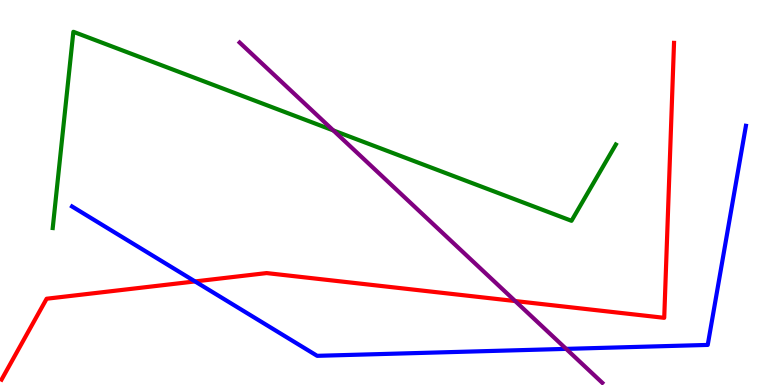[{'lines': ['blue', 'red'], 'intersections': [{'x': 2.52, 'y': 2.69}]}, {'lines': ['green', 'red'], 'intersections': []}, {'lines': ['purple', 'red'], 'intersections': [{'x': 6.65, 'y': 2.18}]}, {'lines': ['blue', 'green'], 'intersections': []}, {'lines': ['blue', 'purple'], 'intersections': [{'x': 7.31, 'y': 0.938}]}, {'lines': ['green', 'purple'], 'intersections': [{'x': 4.3, 'y': 6.61}]}]